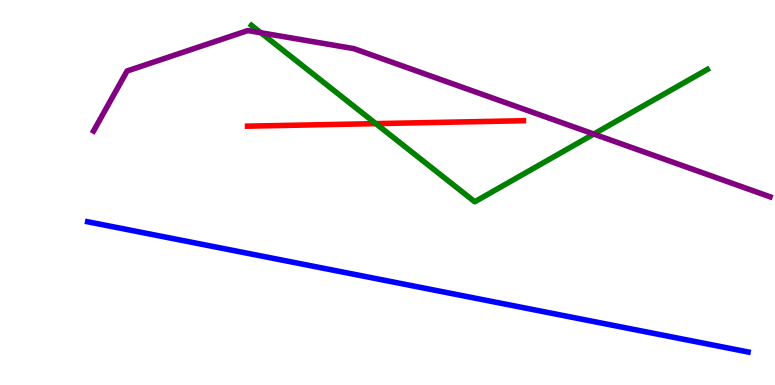[{'lines': ['blue', 'red'], 'intersections': []}, {'lines': ['green', 'red'], 'intersections': [{'x': 4.85, 'y': 6.79}]}, {'lines': ['purple', 'red'], 'intersections': []}, {'lines': ['blue', 'green'], 'intersections': []}, {'lines': ['blue', 'purple'], 'intersections': []}, {'lines': ['green', 'purple'], 'intersections': [{'x': 3.37, 'y': 9.15}, {'x': 7.66, 'y': 6.52}]}]